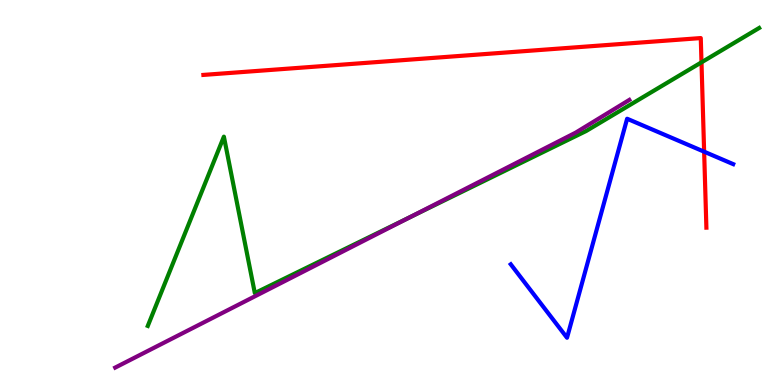[{'lines': ['blue', 'red'], 'intersections': [{'x': 9.09, 'y': 6.06}]}, {'lines': ['green', 'red'], 'intersections': [{'x': 9.05, 'y': 8.38}]}, {'lines': ['purple', 'red'], 'intersections': []}, {'lines': ['blue', 'green'], 'intersections': []}, {'lines': ['blue', 'purple'], 'intersections': []}, {'lines': ['green', 'purple'], 'intersections': [{'x': 5.28, 'y': 4.35}]}]